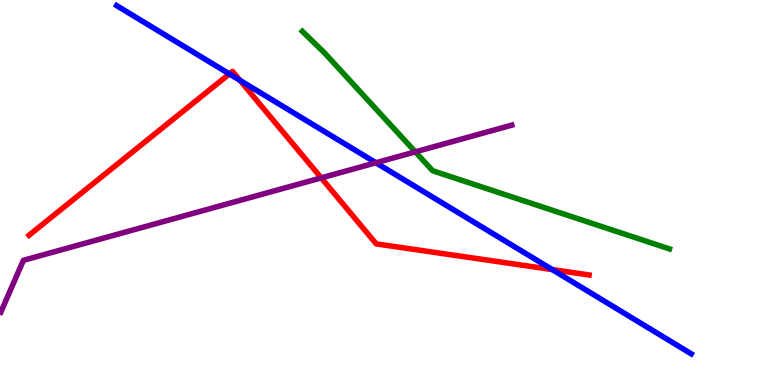[{'lines': ['blue', 'red'], 'intersections': [{'x': 2.96, 'y': 8.08}, {'x': 3.1, 'y': 7.91}, {'x': 7.13, 'y': 3.0}]}, {'lines': ['green', 'red'], 'intersections': []}, {'lines': ['purple', 'red'], 'intersections': [{'x': 4.15, 'y': 5.38}]}, {'lines': ['blue', 'green'], 'intersections': []}, {'lines': ['blue', 'purple'], 'intersections': [{'x': 4.85, 'y': 5.77}]}, {'lines': ['green', 'purple'], 'intersections': [{'x': 5.36, 'y': 6.06}]}]